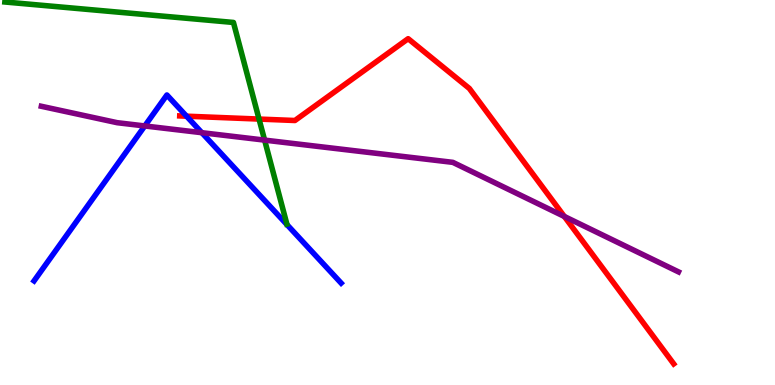[{'lines': ['blue', 'red'], 'intersections': [{'x': 2.41, 'y': 6.98}]}, {'lines': ['green', 'red'], 'intersections': [{'x': 3.34, 'y': 6.91}]}, {'lines': ['purple', 'red'], 'intersections': [{'x': 7.28, 'y': 4.38}]}, {'lines': ['blue', 'green'], 'intersections': []}, {'lines': ['blue', 'purple'], 'intersections': [{'x': 1.87, 'y': 6.73}, {'x': 2.6, 'y': 6.55}]}, {'lines': ['green', 'purple'], 'intersections': [{'x': 3.41, 'y': 6.36}]}]